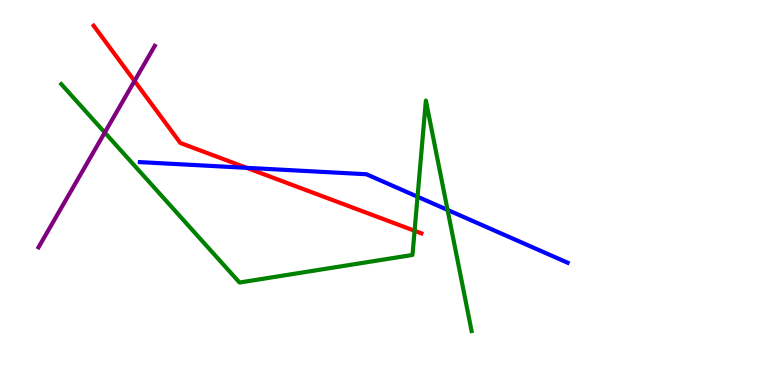[{'lines': ['blue', 'red'], 'intersections': [{'x': 3.18, 'y': 5.64}]}, {'lines': ['green', 'red'], 'intersections': [{'x': 5.35, 'y': 4.01}]}, {'lines': ['purple', 'red'], 'intersections': [{'x': 1.74, 'y': 7.9}]}, {'lines': ['blue', 'green'], 'intersections': [{'x': 5.39, 'y': 4.89}, {'x': 5.78, 'y': 4.55}]}, {'lines': ['blue', 'purple'], 'intersections': []}, {'lines': ['green', 'purple'], 'intersections': [{'x': 1.35, 'y': 6.56}]}]